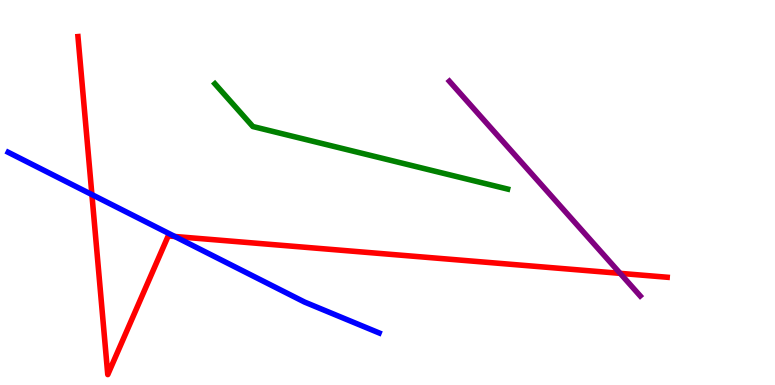[{'lines': ['blue', 'red'], 'intersections': [{'x': 1.19, 'y': 4.95}, {'x': 2.26, 'y': 3.86}]}, {'lines': ['green', 'red'], 'intersections': []}, {'lines': ['purple', 'red'], 'intersections': [{'x': 8.0, 'y': 2.9}]}, {'lines': ['blue', 'green'], 'intersections': []}, {'lines': ['blue', 'purple'], 'intersections': []}, {'lines': ['green', 'purple'], 'intersections': []}]